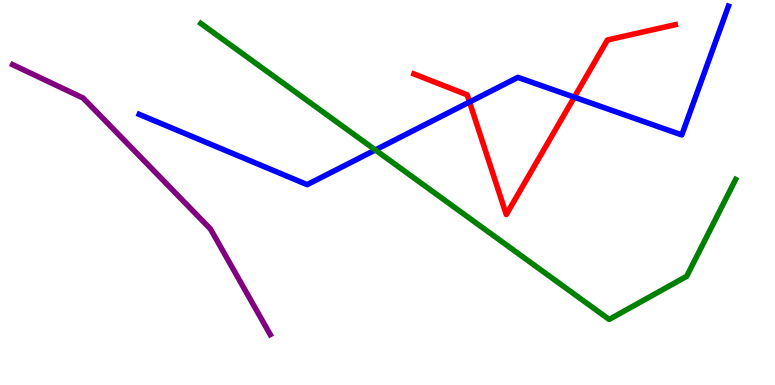[{'lines': ['blue', 'red'], 'intersections': [{'x': 6.06, 'y': 7.35}, {'x': 7.41, 'y': 7.48}]}, {'lines': ['green', 'red'], 'intersections': []}, {'lines': ['purple', 'red'], 'intersections': []}, {'lines': ['blue', 'green'], 'intersections': [{'x': 4.84, 'y': 6.11}]}, {'lines': ['blue', 'purple'], 'intersections': []}, {'lines': ['green', 'purple'], 'intersections': []}]